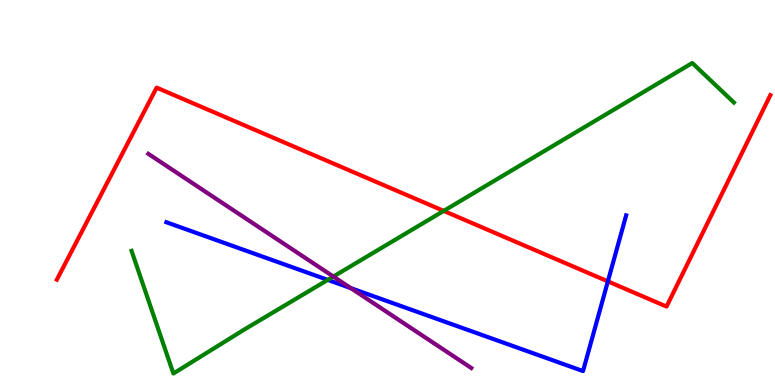[{'lines': ['blue', 'red'], 'intersections': [{'x': 7.84, 'y': 2.69}]}, {'lines': ['green', 'red'], 'intersections': [{'x': 5.73, 'y': 4.52}]}, {'lines': ['purple', 'red'], 'intersections': []}, {'lines': ['blue', 'green'], 'intersections': [{'x': 4.23, 'y': 2.73}]}, {'lines': ['blue', 'purple'], 'intersections': [{'x': 4.53, 'y': 2.52}]}, {'lines': ['green', 'purple'], 'intersections': [{'x': 4.3, 'y': 2.82}]}]